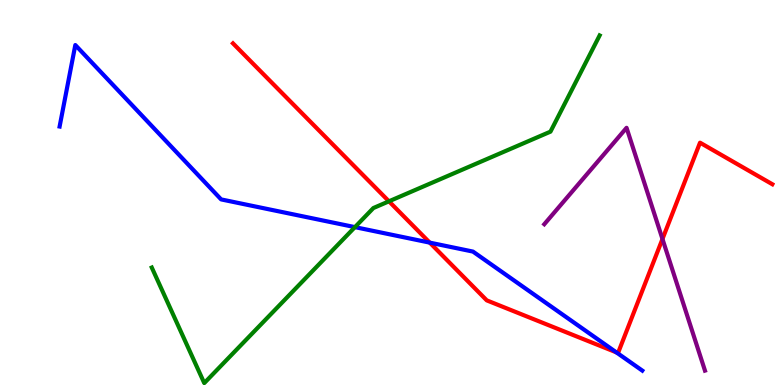[{'lines': ['blue', 'red'], 'intersections': [{'x': 5.55, 'y': 3.7}, {'x': 7.95, 'y': 0.848}]}, {'lines': ['green', 'red'], 'intersections': [{'x': 5.02, 'y': 4.77}]}, {'lines': ['purple', 'red'], 'intersections': [{'x': 8.55, 'y': 3.79}]}, {'lines': ['blue', 'green'], 'intersections': [{'x': 4.58, 'y': 4.1}]}, {'lines': ['blue', 'purple'], 'intersections': []}, {'lines': ['green', 'purple'], 'intersections': []}]